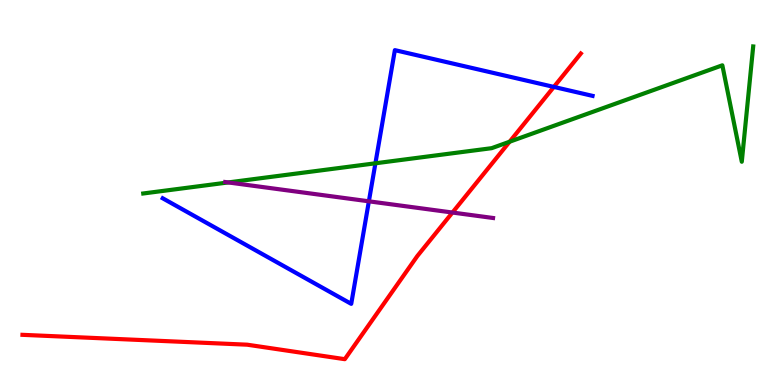[{'lines': ['blue', 'red'], 'intersections': [{'x': 7.15, 'y': 7.74}]}, {'lines': ['green', 'red'], 'intersections': [{'x': 6.58, 'y': 6.32}]}, {'lines': ['purple', 'red'], 'intersections': [{'x': 5.84, 'y': 4.48}]}, {'lines': ['blue', 'green'], 'intersections': [{'x': 4.84, 'y': 5.76}]}, {'lines': ['blue', 'purple'], 'intersections': [{'x': 4.76, 'y': 4.77}]}, {'lines': ['green', 'purple'], 'intersections': [{'x': 2.94, 'y': 5.26}]}]